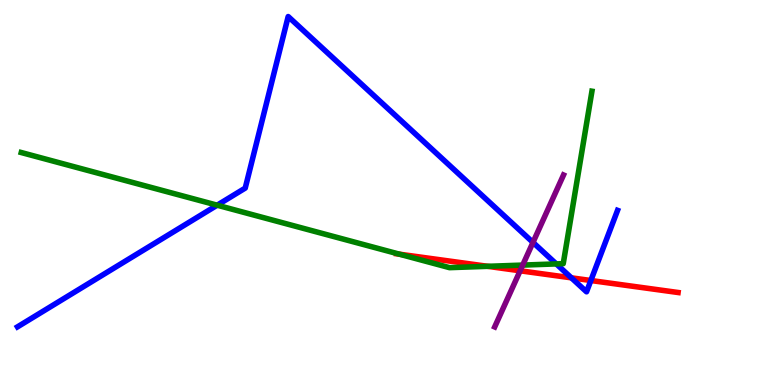[{'lines': ['blue', 'red'], 'intersections': [{'x': 7.37, 'y': 2.78}, {'x': 7.62, 'y': 2.71}]}, {'lines': ['green', 'red'], 'intersections': [{'x': 5.15, 'y': 3.4}, {'x': 6.29, 'y': 3.08}]}, {'lines': ['purple', 'red'], 'intersections': [{'x': 6.71, 'y': 2.97}]}, {'lines': ['blue', 'green'], 'intersections': [{'x': 2.8, 'y': 4.67}, {'x': 7.18, 'y': 3.15}]}, {'lines': ['blue', 'purple'], 'intersections': [{'x': 6.88, 'y': 3.7}]}, {'lines': ['green', 'purple'], 'intersections': [{'x': 6.74, 'y': 3.11}]}]